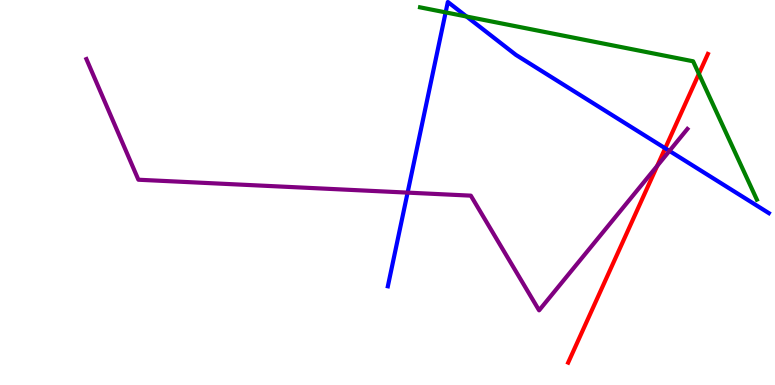[{'lines': ['blue', 'red'], 'intersections': [{'x': 8.58, 'y': 6.15}]}, {'lines': ['green', 'red'], 'intersections': [{'x': 9.02, 'y': 8.08}]}, {'lines': ['purple', 'red'], 'intersections': [{'x': 8.48, 'y': 5.69}]}, {'lines': ['blue', 'green'], 'intersections': [{'x': 5.75, 'y': 9.68}, {'x': 6.02, 'y': 9.57}]}, {'lines': ['blue', 'purple'], 'intersections': [{'x': 5.26, 'y': 5.0}, {'x': 8.64, 'y': 6.08}]}, {'lines': ['green', 'purple'], 'intersections': []}]